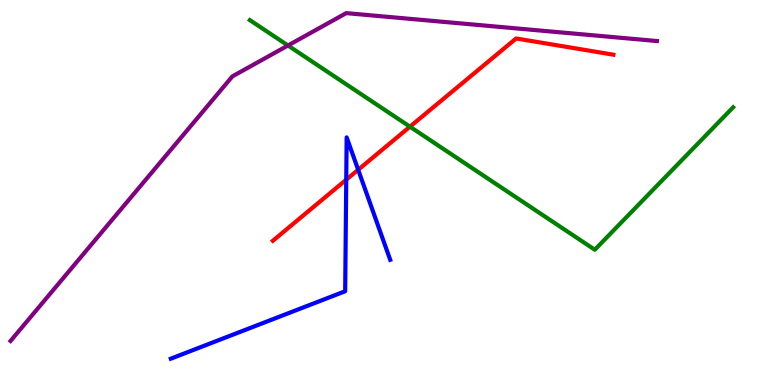[{'lines': ['blue', 'red'], 'intersections': [{'x': 4.47, 'y': 5.33}, {'x': 4.62, 'y': 5.59}]}, {'lines': ['green', 'red'], 'intersections': [{'x': 5.29, 'y': 6.71}]}, {'lines': ['purple', 'red'], 'intersections': []}, {'lines': ['blue', 'green'], 'intersections': []}, {'lines': ['blue', 'purple'], 'intersections': []}, {'lines': ['green', 'purple'], 'intersections': [{'x': 3.72, 'y': 8.82}]}]